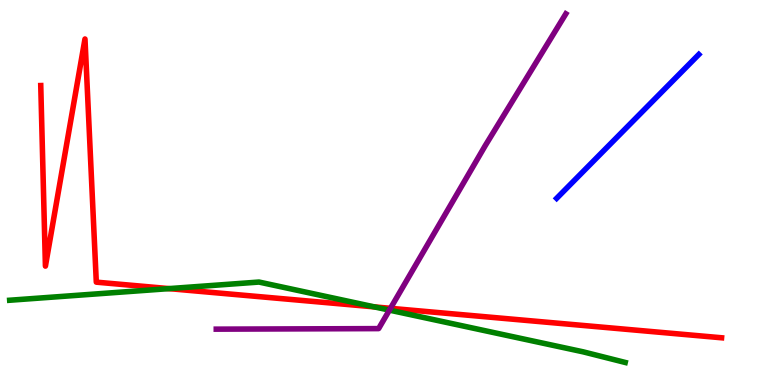[{'lines': ['blue', 'red'], 'intersections': []}, {'lines': ['green', 'red'], 'intersections': [{'x': 2.18, 'y': 2.5}, {'x': 4.83, 'y': 2.03}]}, {'lines': ['purple', 'red'], 'intersections': [{'x': 5.04, 'y': 1.99}]}, {'lines': ['blue', 'green'], 'intersections': []}, {'lines': ['blue', 'purple'], 'intersections': []}, {'lines': ['green', 'purple'], 'intersections': [{'x': 5.02, 'y': 1.94}]}]